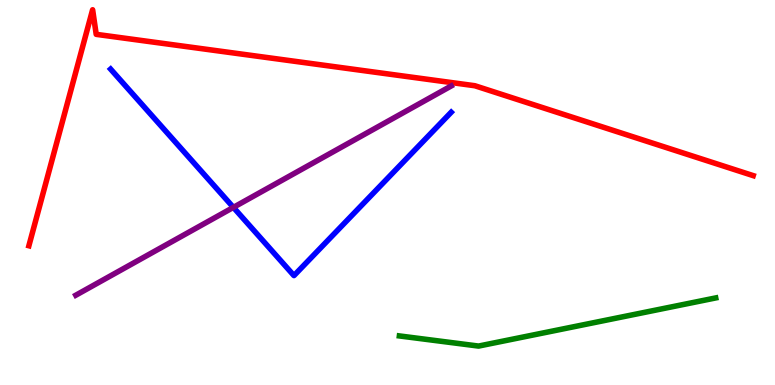[{'lines': ['blue', 'red'], 'intersections': []}, {'lines': ['green', 'red'], 'intersections': []}, {'lines': ['purple', 'red'], 'intersections': []}, {'lines': ['blue', 'green'], 'intersections': []}, {'lines': ['blue', 'purple'], 'intersections': [{'x': 3.01, 'y': 4.61}]}, {'lines': ['green', 'purple'], 'intersections': []}]